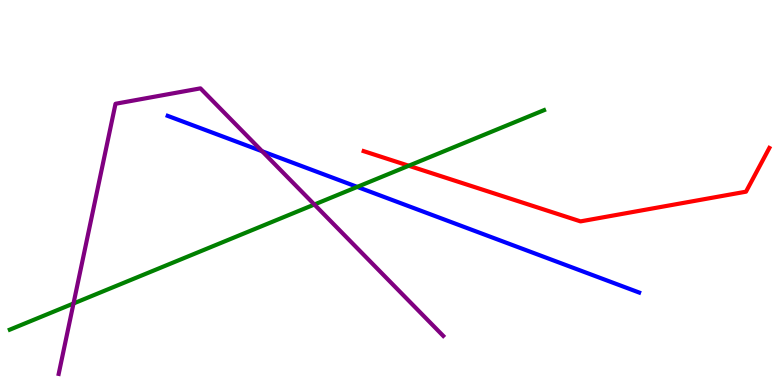[{'lines': ['blue', 'red'], 'intersections': []}, {'lines': ['green', 'red'], 'intersections': [{'x': 5.27, 'y': 5.7}]}, {'lines': ['purple', 'red'], 'intersections': []}, {'lines': ['blue', 'green'], 'intersections': [{'x': 4.61, 'y': 5.15}]}, {'lines': ['blue', 'purple'], 'intersections': [{'x': 3.38, 'y': 6.07}]}, {'lines': ['green', 'purple'], 'intersections': [{'x': 0.948, 'y': 2.12}, {'x': 4.06, 'y': 4.69}]}]